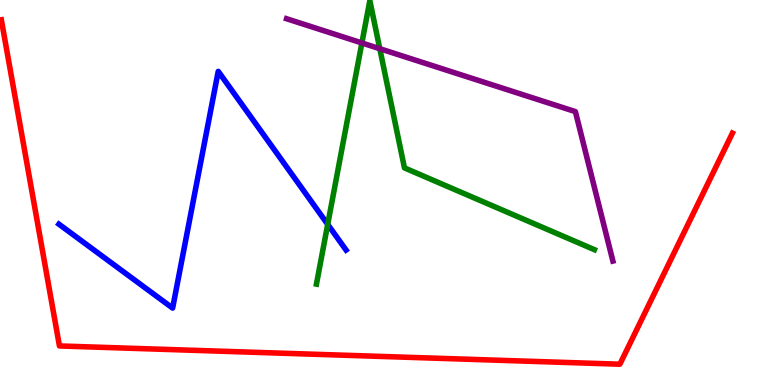[{'lines': ['blue', 'red'], 'intersections': []}, {'lines': ['green', 'red'], 'intersections': []}, {'lines': ['purple', 'red'], 'intersections': []}, {'lines': ['blue', 'green'], 'intersections': [{'x': 4.23, 'y': 4.17}]}, {'lines': ['blue', 'purple'], 'intersections': []}, {'lines': ['green', 'purple'], 'intersections': [{'x': 4.67, 'y': 8.88}, {'x': 4.9, 'y': 8.73}]}]